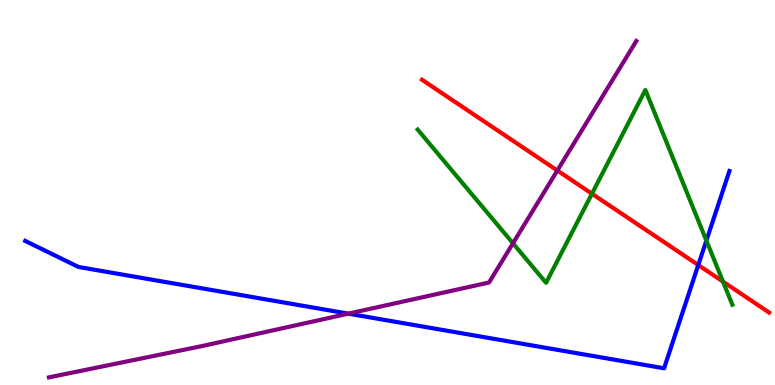[{'lines': ['blue', 'red'], 'intersections': [{'x': 9.01, 'y': 3.12}]}, {'lines': ['green', 'red'], 'intersections': [{'x': 7.64, 'y': 4.97}, {'x': 9.33, 'y': 2.69}]}, {'lines': ['purple', 'red'], 'intersections': [{'x': 7.19, 'y': 5.57}]}, {'lines': ['blue', 'green'], 'intersections': [{'x': 9.11, 'y': 3.75}]}, {'lines': ['blue', 'purple'], 'intersections': [{'x': 4.49, 'y': 1.85}]}, {'lines': ['green', 'purple'], 'intersections': [{'x': 6.62, 'y': 3.68}]}]